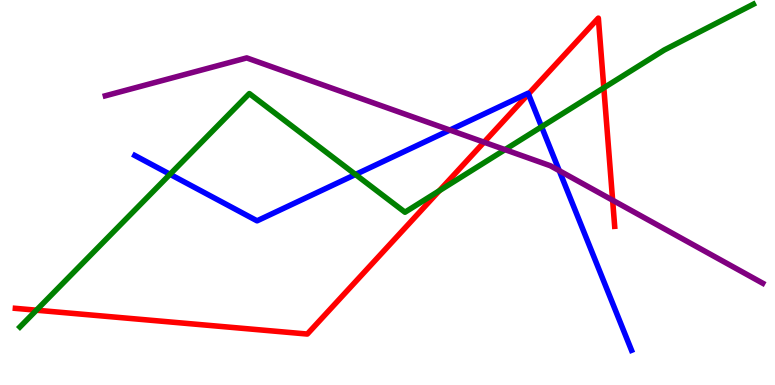[{'lines': ['blue', 'red'], 'intersections': [{'x': 6.82, 'y': 7.56}]}, {'lines': ['green', 'red'], 'intersections': [{'x': 0.47, 'y': 1.94}, {'x': 5.67, 'y': 5.05}, {'x': 7.79, 'y': 7.72}]}, {'lines': ['purple', 'red'], 'intersections': [{'x': 6.25, 'y': 6.31}, {'x': 7.9, 'y': 4.8}]}, {'lines': ['blue', 'green'], 'intersections': [{'x': 2.19, 'y': 5.47}, {'x': 4.59, 'y': 5.47}, {'x': 6.99, 'y': 6.71}]}, {'lines': ['blue', 'purple'], 'intersections': [{'x': 5.8, 'y': 6.62}, {'x': 7.22, 'y': 5.57}]}, {'lines': ['green', 'purple'], 'intersections': [{'x': 6.52, 'y': 6.11}]}]